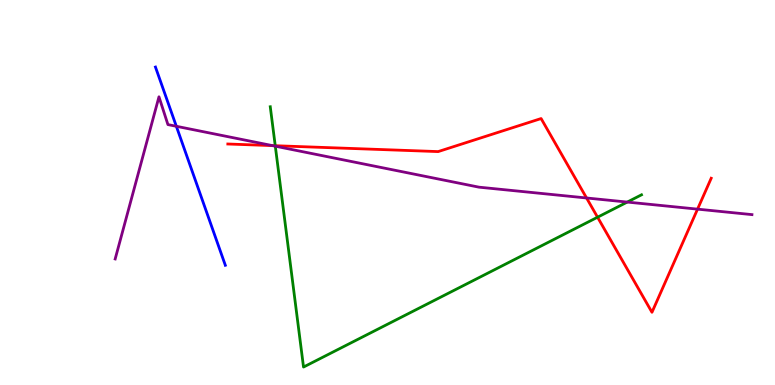[{'lines': ['blue', 'red'], 'intersections': []}, {'lines': ['green', 'red'], 'intersections': [{'x': 3.55, 'y': 6.22}, {'x': 7.71, 'y': 4.36}]}, {'lines': ['purple', 'red'], 'intersections': [{'x': 3.52, 'y': 6.22}, {'x': 7.57, 'y': 4.86}, {'x': 9.0, 'y': 4.57}]}, {'lines': ['blue', 'green'], 'intersections': []}, {'lines': ['blue', 'purple'], 'intersections': [{'x': 2.28, 'y': 6.72}]}, {'lines': ['green', 'purple'], 'intersections': [{'x': 3.55, 'y': 6.2}, {'x': 8.09, 'y': 4.75}]}]